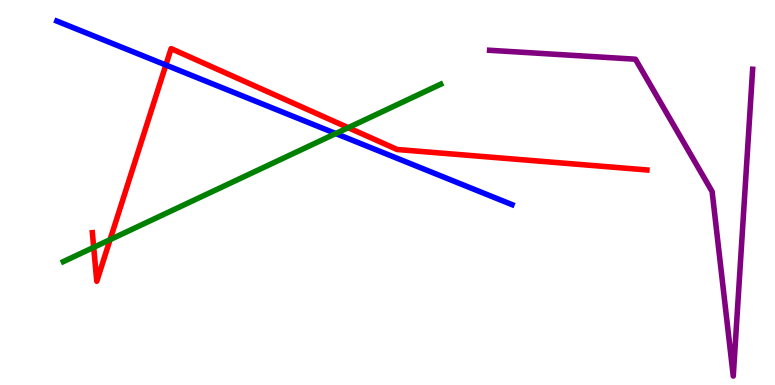[{'lines': ['blue', 'red'], 'intersections': [{'x': 2.14, 'y': 8.31}]}, {'lines': ['green', 'red'], 'intersections': [{'x': 1.21, 'y': 3.58}, {'x': 1.42, 'y': 3.78}, {'x': 4.49, 'y': 6.68}]}, {'lines': ['purple', 'red'], 'intersections': []}, {'lines': ['blue', 'green'], 'intersections': [{'x': 4.33, 'y': 6.53}]}, {'lines': ['blue', 'purple'], 'intersections': []}, {'lines': ['green', 'purple'], 'intersections': []}]